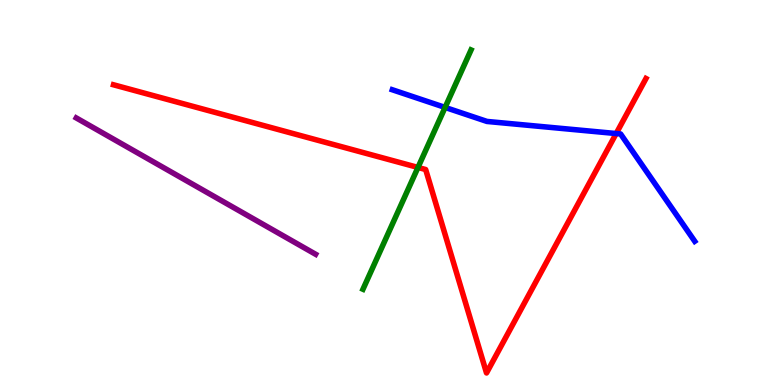[{'lines': ['blue', 'red'], 'intersections': [{'x': 7.95, 'y': 6.53}]}, {'lines': ['green', 'red'], 'intersections': [{'x': 5.39, 'y': 5.65}]}, {'lines': ['purple', 'red'], 'intersections': []}, {'lines': ['blue', 'green'], 'intersections': [{'x': 5.74, 'y': 7.21}]}, {'lines': ['blue', 'purple'], 'intersections': []}, {'lines': ['green', 'purple'], 'intersections': []}]